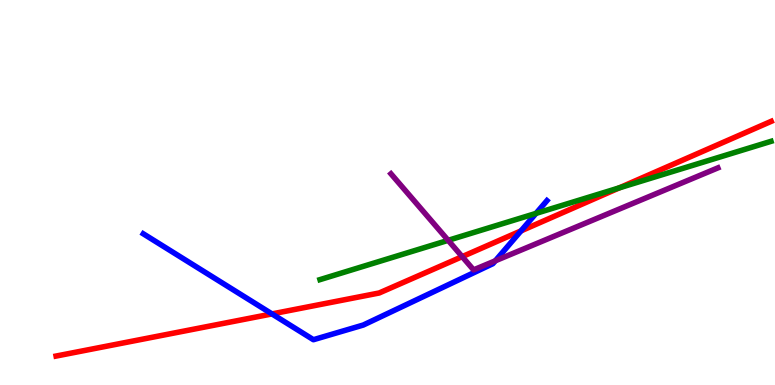[{'lines': ['blue', 'red'], 'intersections': [{'x': 3.51, 'y': 1.85}, {'x': 6.72, 'y': 4.0}]}, {'lines': ['green', 'red'], 'intersections': [{'x': 7.99, 'y': 5.12}]}, {'lines': ['purple', 'red'], 'intersections': [{'x': 5.96, 'y': 3.33}]}, {'lines': ['blue', 'green'], 'intersections': [{'x': 6.92, 'y': 4.46}]}, {'lines': ['blue', 'purple'], 'intersections': [{'x': 6.39, 'y': 3.23}]}, {'lines': ['green', 'purple'], 'intersections': [{'x': 5.78, 'y': 3.76}]}]